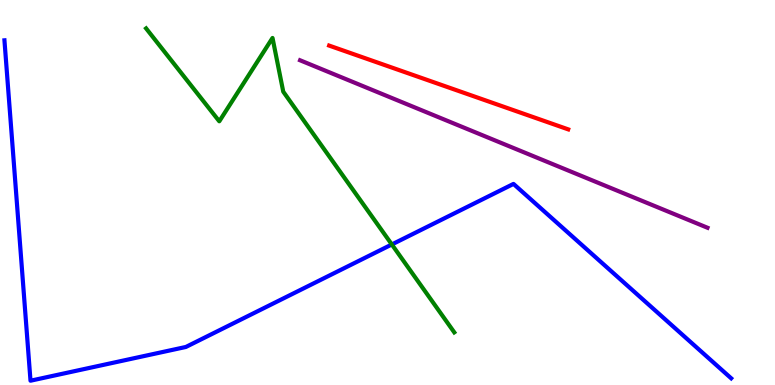[{'lines': ['blue', 'red'], 'intersections': []}, {'lines': ['green', 'red'], 'intersections': []}, {'lines': ['purple', 'red'], 'intersections': []}, {'lines': ['blue', 'green'], 'intersections': [{'x': 5.06, 'y': 3.65}]}, {'lines': ['blue', 'purple'], 'intersections': []}, {'lines': ['green', 'purple'], 'intersections': []}]